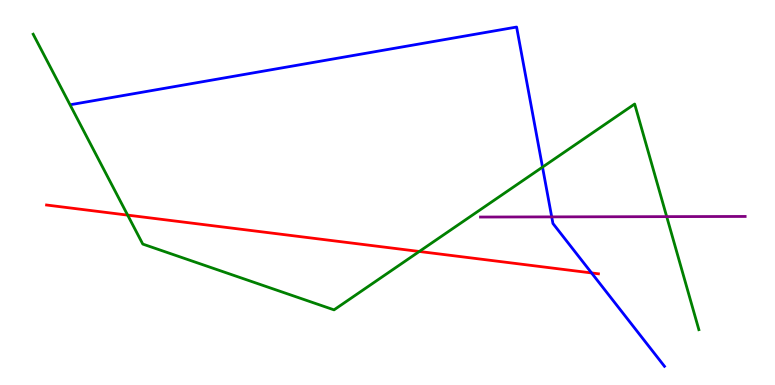[{'lines': ['blue', 'red'], 'intersections': [{'x': 7.63, 'y': 2.91}]}, {'lines': ['green', 'red'], 'intersections': [{'x': 1.65, 'y': 4.41}, {'x': 5.41, 'y': 3.47}]}, {'lines': ['purple', 'red'], 'intersections': []}, {'lines': ['blue', 'green'], 'intersections': [{'x': 7.0, 'y': 5.66}]}, {'lines': ['blue', 'purple'], 'intersections': [{'x': 7.12, 'y': 4.37}]}, {'lines': ['green', 'purple'], 'intersections': [{'x': 8.6, 'y': 4.37}]}]